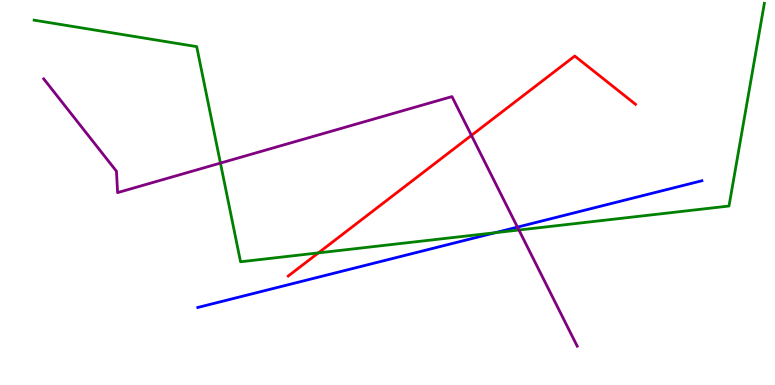[{'lines': ['blue', 'red'], 'intersections': []}, {'lines': ['green', 'red'], 'intersections': [{'x': 4.11, 'y': 3.43}]}, {'lines': ['purple', 'red'], 'intersections': [{'x': 6.08, 'y': 6.48}]}, {'lines': ['blue', 'green'], 'intersections': [{'x': 6.39, 'y': 3.96}]}, {'lines': ['blue', 'purple'], 'intersections': [{'x': 6.68, 'y': 4.1}]}, {'lines': ['green', 'purple'], 'intersections': [{'x': 2.84, 'y': 5.76}, {'x': 6.7, 'y': 4.03}]}]